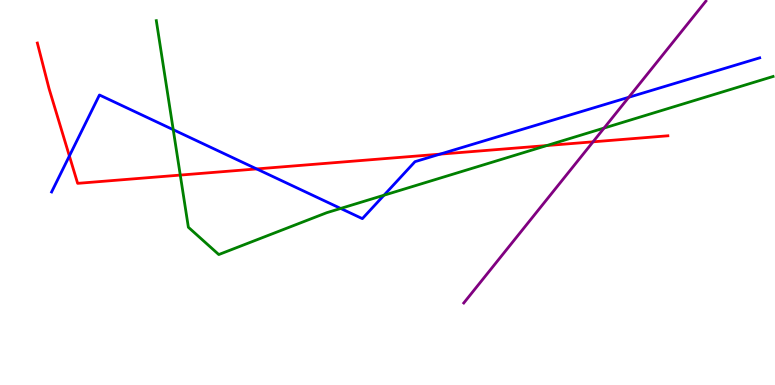[{'lines': ['blue', 'red'], 'intersections': [{'x': 0.895, 'y': 5.95}, {'x': 3.31, 'y': 5.61}, {'x': 5.68, 'y': 6.0}]}, {'lines': ['green', 'red'], 'intersections': [{'x': 2.33, 'y': 5.45}, {'x': 7.05, 'y': 6.22}]}, {'lines': ['purple', 'red'], 'intersections': [{'x': 7.65, 'y': 6.32}]}, {'lines': ['blue', 'green'], 'intersections': [{'x': 2.24, 'y': 6.63}, {'x': 4.4, 'y': 4.59}, {'x': 4.95, 'y': 4.93}]}, {'lines': ['blue', 'purple'], 'intersections': [{'x': 8.11, 'y': 7.47}]}, {'lines': ['green', 'purple'], 'intersections': [{'x': 7.79, 'y': 6.67}]}]